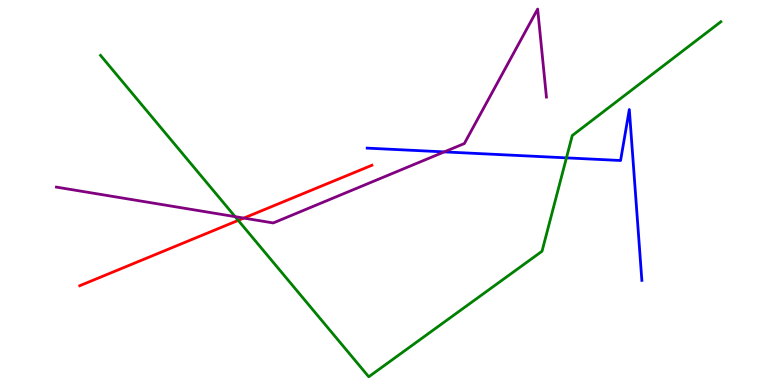[{'lines': ['blue', 'red'], 'intersections': []}, {'lines': ['green', 'red'], 'intersections': [{'x': 3.07, 'y': 4.28}]}, {'lines': ['purple', 'red'], 'intersections': [{'x': 3.15, 'y': 4.34}]}, {'lines': ['blue', 'green'], 'intersections': [{'x': 7.31, 'y': 5.9}]}, {'lines': ['blue', 'purple'], 'intersections': [{'x': 5.73, 'y': 6.05}]}, {'lines': ['green', 'purple'], 'intersections': [{'x': 3.03, 'y': 4.37}]}]